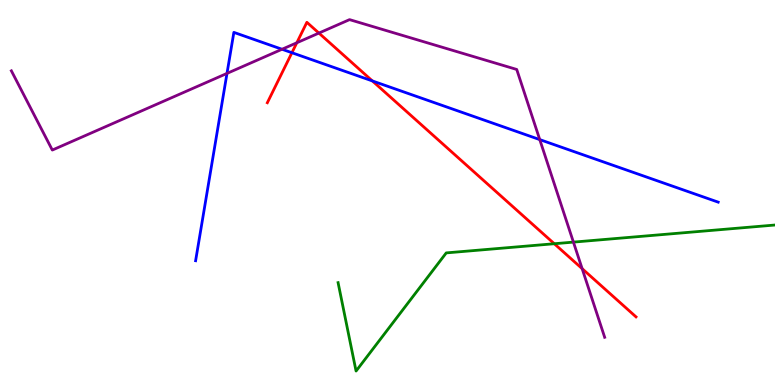[{'lines': ['blue', 'red'], 'intersections': [{'x': 3.77, 'y': 8.63}, {'x': 4.8, 'y': 7.9}]}, {'lines': ['green', 'red'], 'intersections': [{'x': 7.15, 'y': 3.67}]}, {'lines': ['purple', 'red'], 'intersections': [{'x': 3.83, 'y': 8.89}, {'x': 4.11, 'y': 9.14}, {'x': 7.51, 'y': 3.02}]}, {'lines': ['blue', 'green'], 'intersections': []}, {'lines': ['blue', 'purple'], 'intersections': [{'x': 2.93, 'y': 8.09}, {'x': 3.64, 'y': 8.72}, {'x': 6.96, 'y': 6.37}]}, {'lines': ['green', 'purple'], 'intersections': [{'x': 7.4, 'y': 3.71}]}]